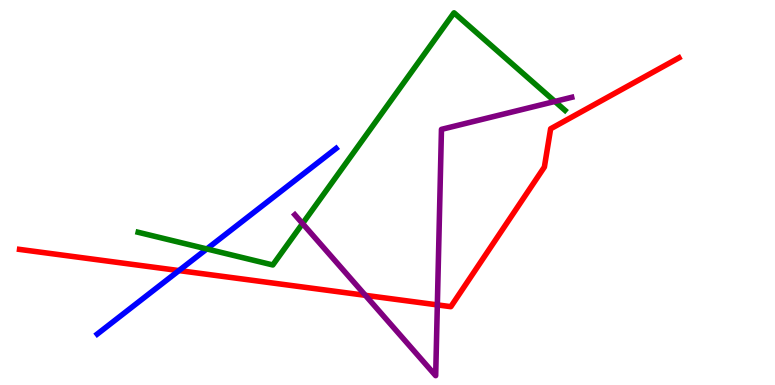[{'lines': ['blue', 'red'], 'intersections': [{'x': 2.31, 'y': 2.97}]}, {'lines': ['green', 'red'], 'intersections': []}, {'lines': ['purple', 'red'], 'intersections': [{'x': 4.71, 'y': 2.33}, {'x': 5.64, 'y': 2.08}]}, {'lines': ['blue', 'green'], 'intersections': [{'x': 2.67, 'y': 3.53}]}, {'lines': ['blue', 'purple'], 'intersections': []}, {'lines': ['green', 'purple'], 'intersections': [{'x': 3.9, 'y': 4.19}, {'x': 7.16, 'y': 7.37}]}]